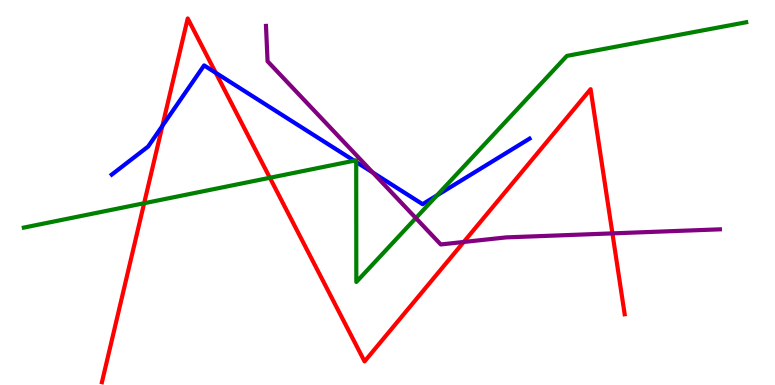[{'lines': ['blue', 'red'], 'intersections': [{'x': 2.1, 'y': 6.73}, {'x': 2.78, 'y': 8.11}]}, {'lines': ['green', 'red'], 'intersections': [{'x': 1.86, 'y': 4.72}, {'x': 3.48, 'y': 5.38}]}, {'lines': ['purple', 'red'], 'intersections': [{'x': 5.98, 'y': 3.72}, {'x': 7.9, 'y': 3.94}]}, {'lines': ['blue', 'green'], 'intersections': [{'x': 4.57, 'y': 5.83}, {'x': 4.6, 'y': 5.79}, {'x': 5.64, 'y': 4.93}]}, {'lines': ['blue', 'purple'], 'intersections': [{'x': 4.81, 'y': 5.52}]}, {'lines': ['green', 'purple'], 'intersections': [{'x': 5.37, 'y': 4.34}]}]